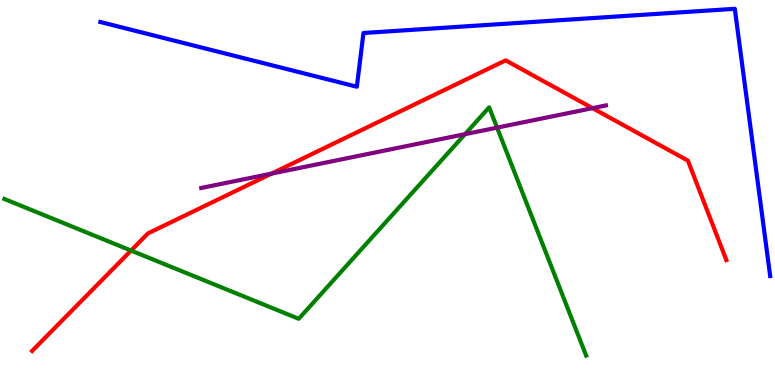[{'lines': ['blue', 'red'], 'intersections': []}, {'lines': ['green', 'red'], 'intersections': [{'x': 1.69, 'y': 3.49}]}, {'lines': ['purple', 'red'], 'intersections': [{'x': 3.5, 'y': 5.49}, {'x': 7.65, 'y': 7.19}]}, {'lines': ['blue', 'green'], 'intersections': []}, {'lines': ['blue', 'purple'], 'intersections': []}, {'lines': ['green', 'purple'], 'intersections': [{'x': 6.0, 'y': 6.52}, {'x': 6.41, 'y': 6.68}]}]